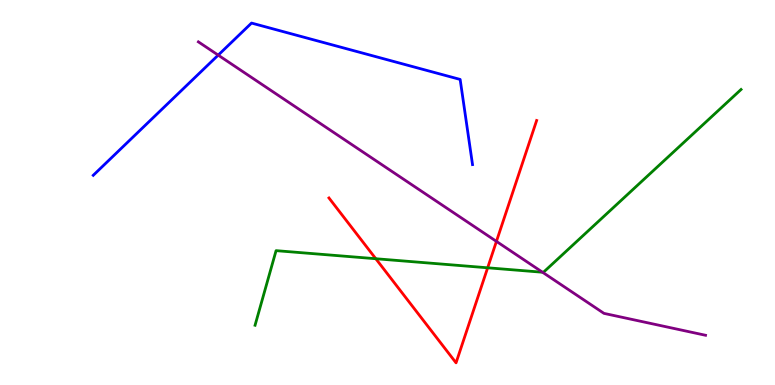[{'lines': ['blue', 'red'], 'intersections': []}, {'lines': ['green', 'red'], 'intersections': [{'x': 4.85, 'y': 3.28}, {'x': 6.29, 'y': 3.04}]}, {'lines': ['purple', 'red'], 'intersections': [{'x': 6.41, 'y': 3.73}]}, {'lines': ['blue', 'green'], 'intersections': []}, {'lines': ['blue', 'purple'], 'intersections': [{'x': 2.82, 'y': 8.57}]}, {'lines': ['green', 'purple'], 'intersections': [{'x': 7.0, 'y': 2.93}]}]